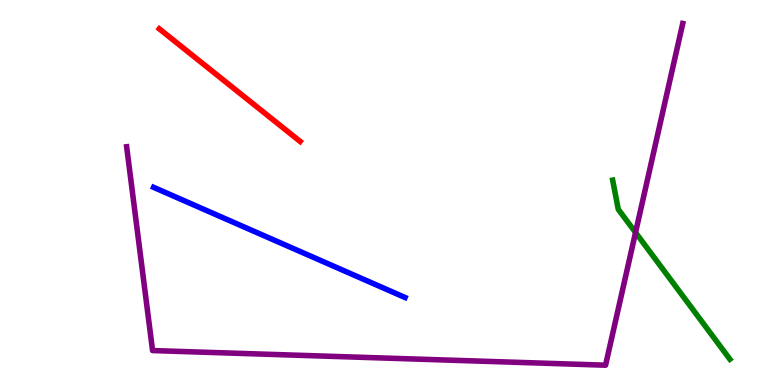[{'lines': ['blue', 'red'], 'intersections': []}, {'lines': ['green', 'red'], 'intersections': []}, {'lines': ['purple', 'red'], 'intersections': []}, {'lines': ['blue', 'green'], 'intersections': []}, {'lines': ['blue', 'purple'], 'intersections': []}, {'lines': ['green', 'purple'], 'intersections': [{'x': 8.2, 'y': 3.96}]}]